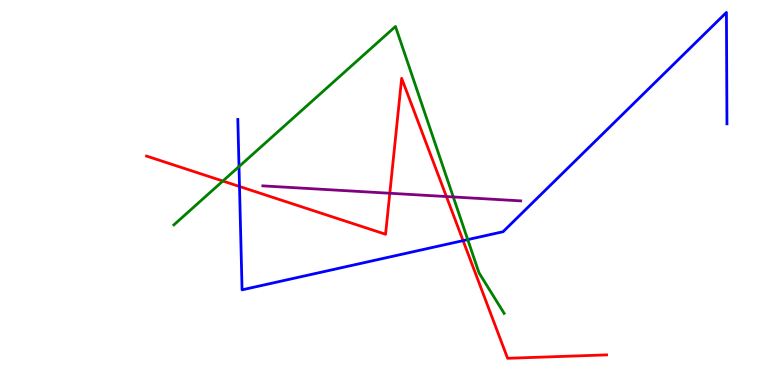[{'lines': ['blue', 'red'], 'intersections': [{'x': 3.09, 'y': 5.16}, {'x': 5.98, 'y': 3.75}]}, {'lines': ['green', 'red'], 'intersections': [{'x': 2.88, 'y': 5.3}]}, {'lines': ['purple', 'red'], 'intersections': [{'x': 5.03, 'y': 4.98}, {'x': 5.76, 'y': 4.89}]}, {'lines': ['blue', 'green'], 'intersections': [{'x': 3.08, 'y': 5.67}, {'x': 6.04, 'y': 3.78}]}, {'lines': ['blue', 'purple'], 'intersections': []}, {'lines': ['green', 'purple'], 'intersections': [{'x': 5.85, 'y': 4.88}]}]